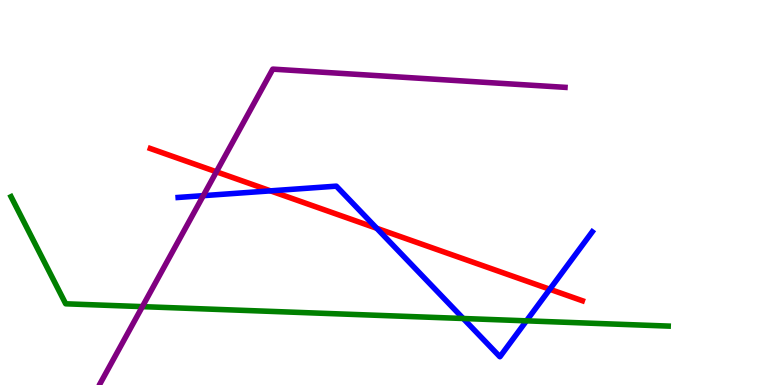[{'lines': ['blue', 'red'], 'intersections': [{'x': 3.49, 'y': 5.04}, {'x': 4.86, 'y': 4.07}, {'x': 7.09, 'y': 2.49}]}, {'lines': ['green', 'red'], 'intersections': []}, {'lines': ['purple', 'red'], 'intersections': [{'x': 2.79, 'y': 5.54}]}, {'lines': ['blue', 'green'], 'intersections': [{'x': 5.98, 'y': 1.73}, {'x': 6.79, 'y': 1.67}]}, {'lines': ['blue', 'purple'], 'intersections': [{'x': 2.62, 'y': 4.92}]}, {'lines': ['green', 'purple'], 'intersections': [{'x': 1.84, 'y': 2.04}]}]